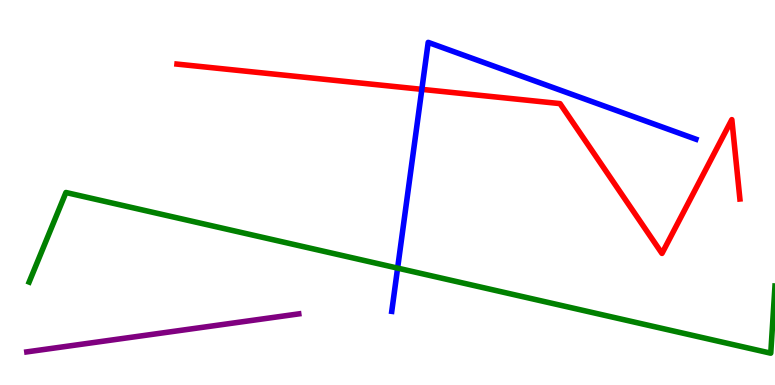[{'lines': ['blue', 'red'], 'intersections': [{'x': 5.44, 'y': 7.68}]}, {'lines': ['green', 'red'], 'intersections': []}, {'lines': ['purple', 'red'], 'intersections': []}, {'lines': ['blue', 'green'], 'intersections': [{'x': 5.13, 'y': 3.04}]}, {'lines': ['blue', 'purple'], 'intersections': []}, {'lines': ['green', 'purple'], 'intersections': []}]